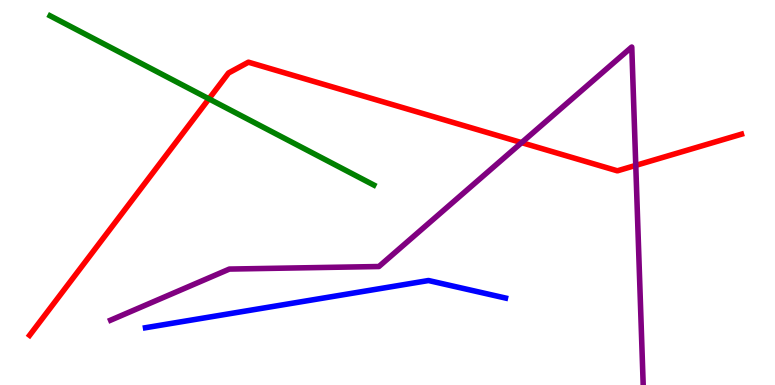[{'lines': ['blue', 'red'], 'intersections': []}, {'lines': ['green', 'red'], 'intersections': [{'x': 2.7, 'y': 7.43}]}, {'lines': ['purple', 'red'], 'intersections': [{'x': 6.73, 'y': 6.3}, {'x': 8.2, 'y': 5.7}]}, {'lines': ['blue', 'green'], 'intersections': []}, {'lines': ['blue', 'purple'], 'intersections': []}, {'lines': ['green', 'purple'], 'intersections': []}]